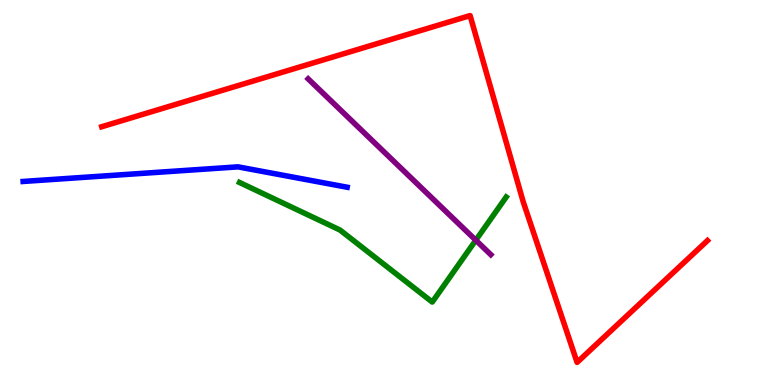[{'lines': ['blue', 'red'], 'intersections': []}, {'lines': ['green', 'red'], 'intersections': []}, {'lines': ['purple', 'red'], 'intersections': []}, {'lines': ['blue', 'green'], 'intersections': []}, {'lines': ['blue', 'purple'], 'intersections': []}, {'lines': ['green', 'purple'], 'intersections': [{'x': 6.14, 'y': 3.76}]}]